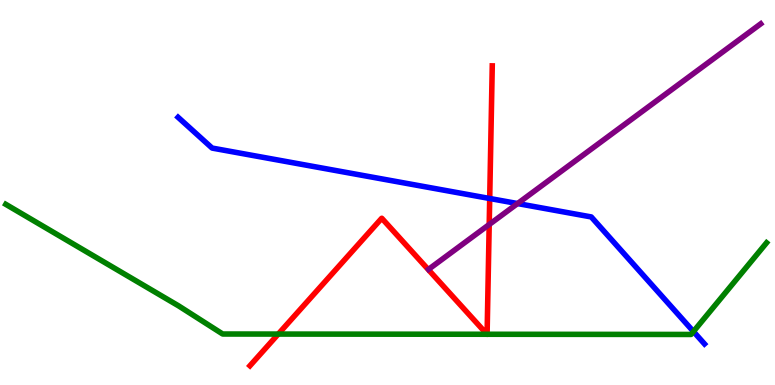[{'lines': ['blue', 'red'], 'intersections': [{'x': 6.32, 'y': 4.84}]}, {'lines': ['green', 'red'], 'intersections': [{'x': 3.59, 'y': 1.32}, {'x': 6.28, 'y': 1.32}, {'x': 6.29, 'y': 1.32}]}, {'lines': ['purple', 'red'], 'intersections': [{'x': 6.31, 'y': 4.17}]}, {'lines': ['blue', 'green'], 'intersections': [{'x': 8.95, 'y': 1.39}]}, {'lines': ['blue', 'purple'], 'intersections': [{'x': 6.68, 'y': 4.71}]}, {'lines': ['green', 'purple'], 'intersections': []}]